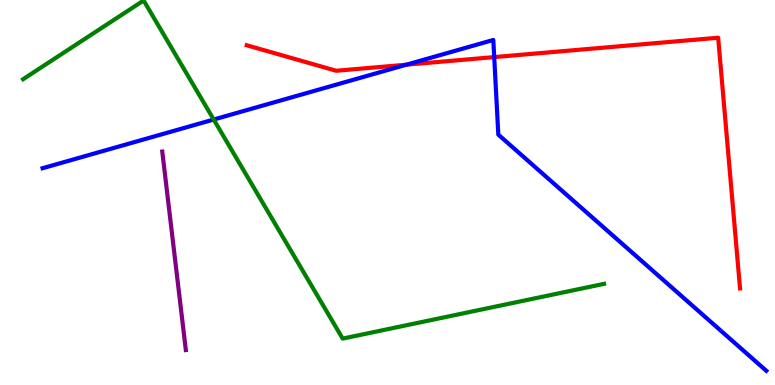[{'lines': ['blue', 'red'], 'intersections': [{'x': 5.24, 'y': 8.32}, {'x': 6.38, 'y': 8.52}]}, {'lines': ['green', 'red'], 'intersections': []}, {'lines': ['purple', 'red'], 'intersections': []}, {'lines': ['blue', 'green'], 'intersections': [{'x': 2.76, 'y': 6.9}]}, {'lines': ['blue', 'purple'], 'intersections': []}, {'lines': ['green', 'purple'], 'intersections': []}]